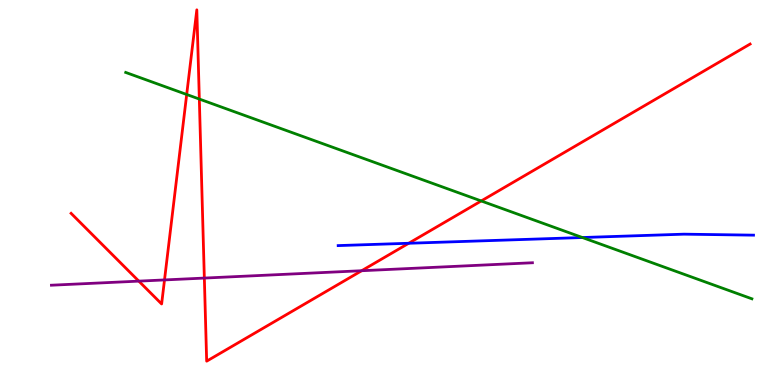[{'lines': ['blue', 'red'], 'intersections': [{'x': 5.27, 'y': 3.68}]}, {'lines': ['green', 'red'], 'intersections': [{'x': 2.41, 'y': 7.55}, {'x': 2.57, 'y': 7.43}, {'x': 6.21, 'y': 4.78}]}, {'lines': ['purple', 'red'], 'intersections': [{'x': 1.79, 'y': 2.7}, {'x': 2.12, 'y': 2.73}, {'x': 2.64, 'y': 2.78}, {'x': 4.67, 'y': 2.97}]}, {'lines': ['blue', 'green'], 'intersections': [{'x': 7.51, 'y': 3.83}]}, {'lines': ['blue', 'purple'], 'intersections': []}, {'lines': ['green', 'purple'], 'intersections': []}]